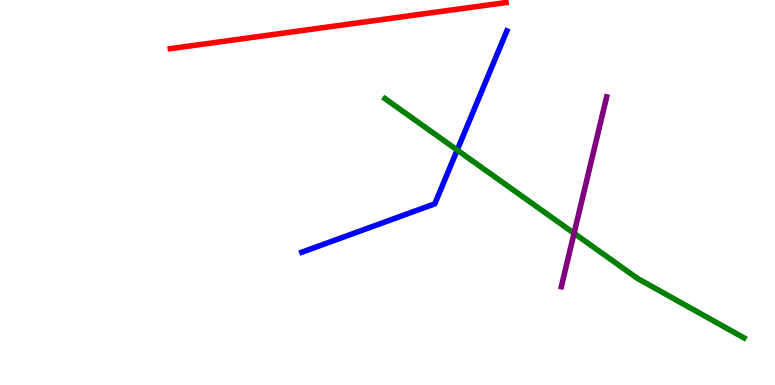[{'lines': ['blue', 'red'], 'intersections': []}, {'lines': ['green', 'red'], 'intersections': []}, {'lines': ['purple', 'red'], 'intersections': []}, {'lines': ['blue', 'green'], 'intersections': [{'x': 5.9, 'y': 6.1}]}, {'lines': ['blue', 'purple'], 'intersections': []}, {'lines': ['green', 'purple'], 'intersections': [{'x': 7.41, 'y': 3.94}]}]